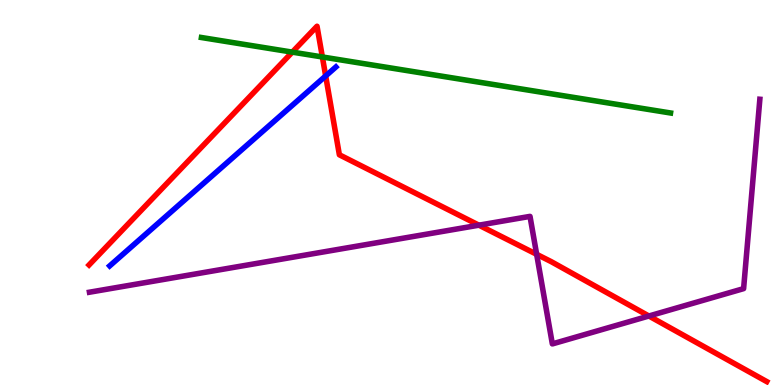[{'lines': ['blue', 'red'], 'intersections': [{'x': 4.2, 'y': 8.03}]}, {'lines': ['green', 'red'], 'intersections': [{'x': 3.77, 'y': 8.65}, {'x': 4.16, 'y': 8.52}]}, {'lines': ['purple', 'red'], 'intersections': [{'x': 6.18, 'y': 4.15}, {'x': 6.92, 'y': 3.39}, {'x': 8.37, 'y': 1.79}]}, {'lines': ['blue', 'green'], 'intersections': []}, {'lines': ['blue', 'purple'], 'intersections': []}, {'lines': ['green', 'purple'], 'intersections': []}]